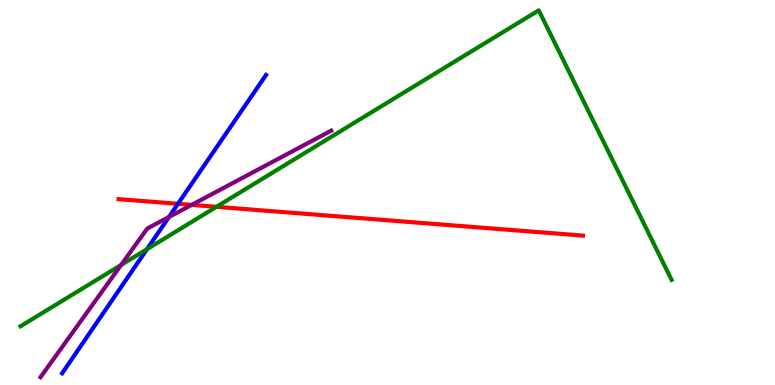[{'lines': ['blue', 'red'], 'intersections': [{'x': 2.3, 'y': 4.71}]}, {'lines': ['green', 'red'], 'intersections': [{'x': 2.79, 'y': 4.63}]}, {'lines': ['purple', 'red'], 'intersections': [{'x': 2.47, 'y': 4.68}]}, {'lines': ['blue', 'green'], 'intersections': [{'x': 1.9, 'y': 3.53}]}, {'lines': ['blue', 'purple'], 'intersections': [{'x': 2.18, 'y': 4.36}]}, {'lines': ['green', 'purple'], 'intersections': [{'x': 1.56, 'y': 3.12}]}]